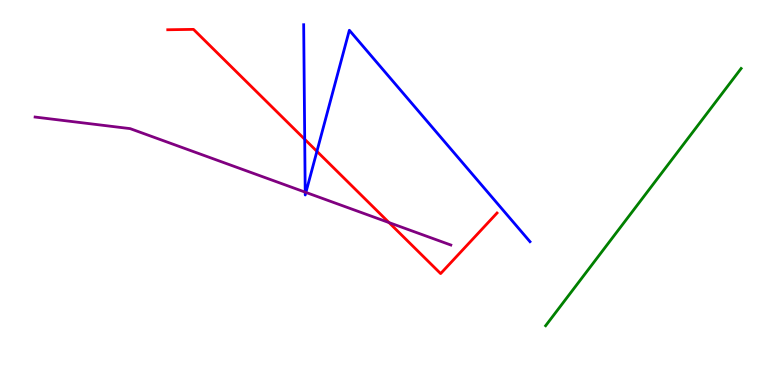[{'lines': ['blue', 'red'], 'intersections': [{'x': 3.93, 'y': 6.38}, {'x': 4.09, 'y': 6.07}]}, {'lines': ['green', 'red'], 'intersections': []}, {'lines': ['purple', 'red'], 'intersections': [{'x': 5.02, 'y': 4.22}]}, {'lines': ['blue', 'green'], 'intersections': []}, {'lines': ['blue', 'purple'], 'intersections': [{'x': 3.94, 'y': 5.01}, {'x': 3.95, 'y': 5.0}]}, {'lines': ['green', 'purple'], 'intersections': []}]